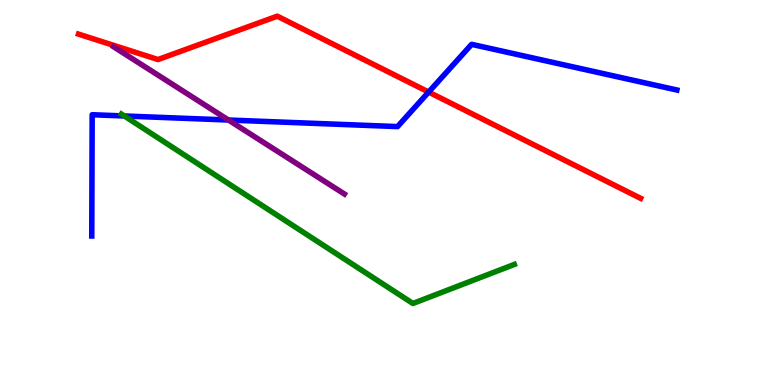[{'lines': ['blue', 'red'], 'intersections': [{'x': 5.53, 'y': 7.61}]}, {'lines': ['green', 'red'], 'intersections': []}, {'lines': ['purple', 'red'], 'intersections': []}, {'lines': ['blue', 'green'], 'intersections': [{'x': 1.6, 'y': 6.99}]}, {'lines': ['blue', 'purple'], 'intersections': [{'x': 2.95, 'y': 6.88}]}, {'lines': ['green', 'purple'], 'intersections': []}]